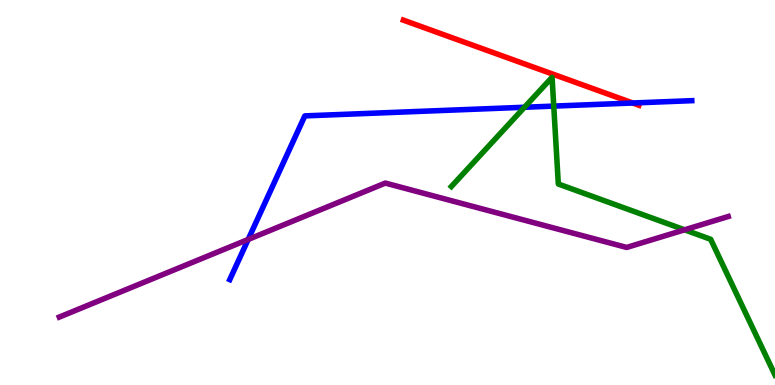[{'lines': ['blue', 'red'], 'intersections': [{'x': 8.16, 'y': 7.32}]}, {'lines': ['green', 'red'], 'intersections': []}, {'lines': ['purple', 'red'], 'intersections': []}, {'lines': ['blue', 'green'], 'intersections': [{'x': 6.77, 'y': 7.21}, {'x': 7.15, 'y': 7.24}]}, {'lines': ['blue', 'purple'], 'intersections': [{'x': 3.2, 'y': 3.78}]}, {'lines': ['green', 'purple'], 'intersections': [{'x': 8.83, 'y': 4.03}]}]